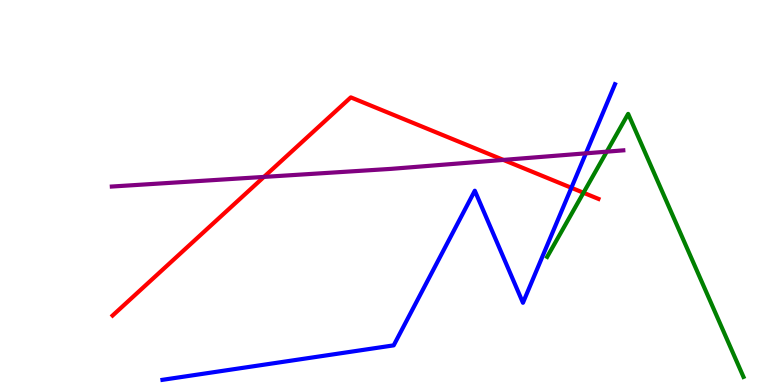[{'lines': ['blue', 'red'], 'intersections': [{'x': 7.37, 'y': 5.12}]}, {'lines': ['green', 'red'], 'intersections': [{'x': 7.53, 'y': 4.99}]}, {'lines': ['purple', 'red'], 'intersections': [{'x': 3.41, 'y': 5.4}, {'x': 6.5, 'y': 5.85}]}, {'lines': ['blue', 'green'], 'intersections': []}, {'lines': ['blue', 'purple'], 'intersections': [{'x': 7.56, 'y': 6.02}]}, {'lines': ['green', 'purple'], 'intersections': [{'x': 7.83, 'y': 6.06}]}]